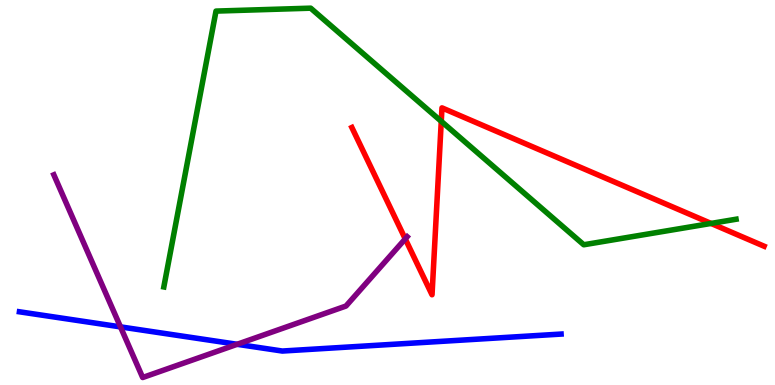[{'lines': ['blue', 'red'], 'intersections': []}, {'lines': ['green', 'red'], 'intersections': [{'x': 5.69, 'y': 6.85}, {'x': 9.17, 'y': 4.2}]}, {'lines': ['purple', 'red'], 'intersections': [{'x': 5.23, 'y': 3.79}]}, {'lines': ['blue', 'green'], 'intersections': []}, {'lines': ['blue', 'purple'], 'intersections': [{'x': 1.55, 'y': 1.51}, {'x': 3.06, 'y': 1.06}]}, {'lines': ['green', 'purple'], 'intersections': []}]